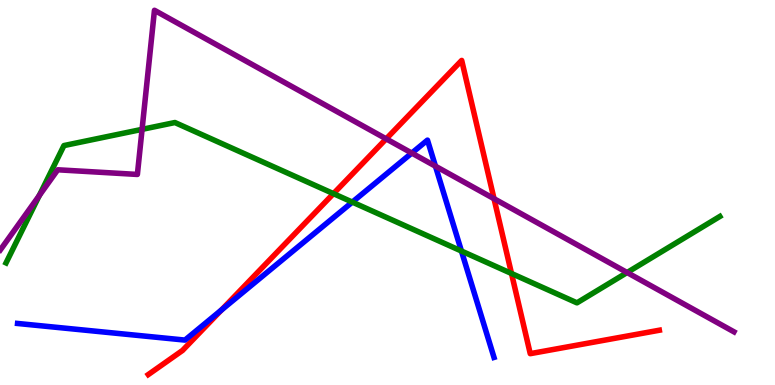[{'lines': ['blue', 'red'], 'intersections': [{'x': 2.86, 'y': 1.95}]}, {'lines': ['green', 'red'], 'intersections': [{'x': 4.3, 'y': 4.97}, {'x': 6.6, 'y': 2.9}]}, {'lines': ['purple', 'red'], 'intersections': [{'x': 4.98, 'y': 6.39}, {'x': 6.37, 'y': 4.84}]}, {'lines': ['blue', 'green'], 'intersections': [{'x': 4.55, 'y': 4.75}, {'x': 5.95, 'y': 3.48}]}, {'lines': ['blue', 'purple'], 'intersections': [{'x': 5.31, 'y': 6.02}, {'x': 5.62, 'y': 5.68}]}, {'lines': ['green', 'purple'], 'intersections': [{'x': 0.507, 'y': 4.92}, {'x': 1.83, 'y': 6.64}, {'x': 8.09, 'y': 2.92}]}]